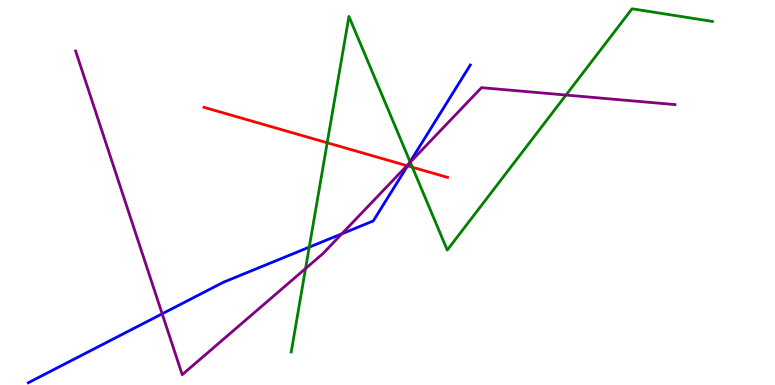[{'lines': ['blue', 'red'], 'intersections': [{'x': 5.26, 'y': 5.69}]}, {'lines': ['green', 'red'], 'intersections': [{'x': 4.22, 'y': 6.29}, {'x': 5.32, 'y': 5.66}]}, {'lines': ['purple', 'red'], 'intersections': [{'x': 5.25, 'y': 5.7}]}, {'lines': ['blue', 'green'], 'intersections': [{'x': 3.99, 'y': 3.58}, {'x': 5.29, 'y': 5.8}]}, {'lines': ['blue', 'purple'], 'intersections': [{'x': 2.09, 'y': 1.85}, {'x': 4.41, 'y': 3.93}, {'x': 5.28, 'y': 5.75}]}, {'lines': ['green', 'purple'], 'intersections': [{'x': 3.94, 'y': 3.02}, {'x': 5.29, 'y': 5.79}, {'x': 7.3, 'y': 7.53}]}]